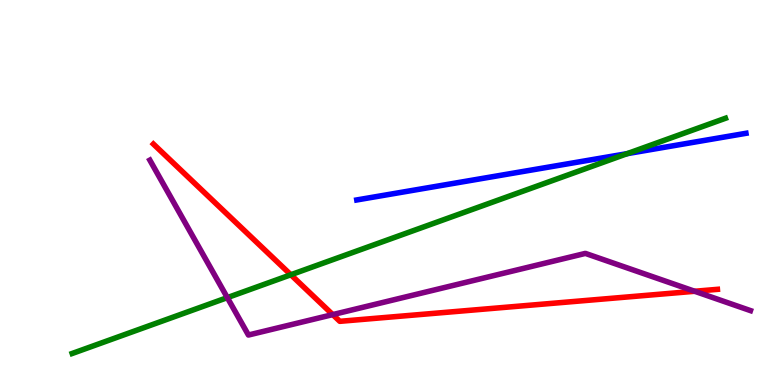[{'lines': ['blue', 'red'], 'intersections': []}, {'lines': ['green', 'red'], 'intersections': [{'x': 3.75, 'y': 2.86}]}, {'lines': ['purple', 'red'], 'intersections': [{'x': 4.29, 'y': 1.83}, {'x': 8.96, 'y': 2.43}]}, {'lines': ['blue', 'green'], 'intersections': [{'x': 8.09, 'y': 6.01}]}, {'lines': ['blue', 'purple'], 'intersections': []}, {'lines': ['green', 'purple'], 'intersections': [{'x': 2.93, 'y': 2.27}]}]